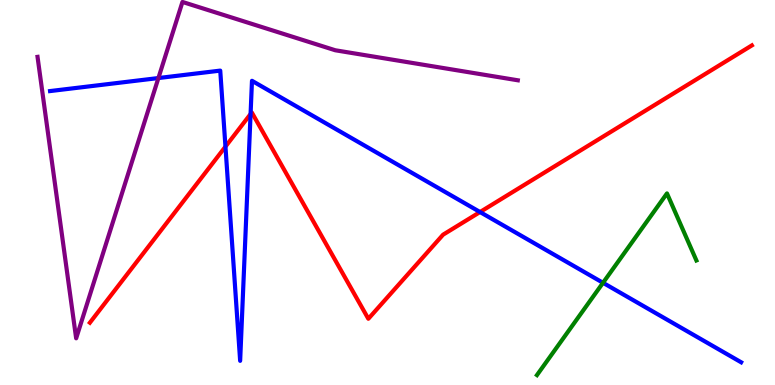[{'lines': ['blue', 'red'], 'intersections': [{'x': 2.91, 'y': 6.19}, {'x': 3.23, 'y': 7.04}, {'x': 6.19, 'y': 4.49}]}, {'lines': ['green', 'red'], 'intersections': []}, {'lines': ['purple', 'red'], 'intersections': []}, {'lines': ['blue', 'green'], 'intersections': [{'x': 7.78, 'y': 2.65}]}, {'lines': ['blue', 'purple'], 'intersections': [{'x': 2.04, 'y': 7.97}]}, {'lines': ['green', 'purple'], 'intersections': []}]